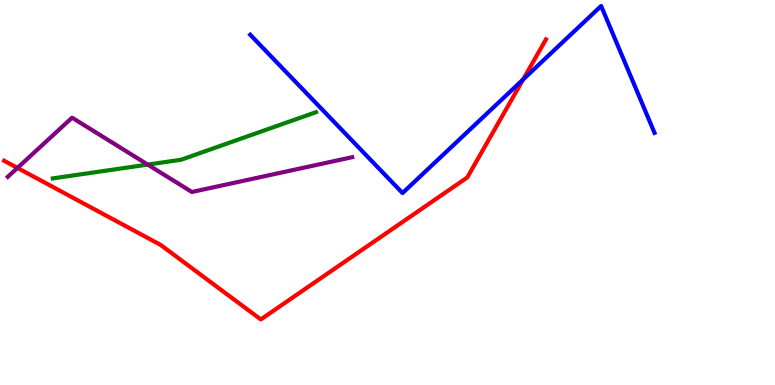[{'lines': ['blue', 'red'], 'intersections': [{'x': 6.75, 'y': 7.94}]}, {'lines': ['green', 'red'], 'intersections': []}, {'lines': ['purple', 'red'], 'intersections': [{'x': 0.225, 'y': 5.64}]}, {'lines': ['blue', 'green'], 'intersections': []}, {'lines': ['blue', 'purple'], 'intersections': []}, {'lines': ['green', 'purple'], 'intersections': [{'x': 1.91, 'y': 5.72}]}]